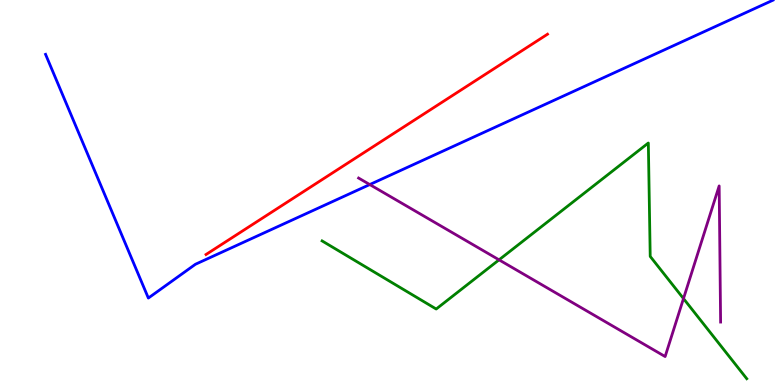[{'lines': ['blue', 'red'], 'intersections': []}, {'lines': ['green', 'red'], 'intersections': []}, {'lines': ['purple', 'red'], 'intersections': []}, {'lines': ['blue', 'green'], 'intersections': []}, {'lines': ['blue', 'purple'], 'intersections': [{'x': 4.77, 'y': 5.21}]}, {'lines': ['green', 'purple'], 'intersections': [{'x': 6.44, 'y': 3.25}, {'x': 8.82, 'y': 2.25}]}]